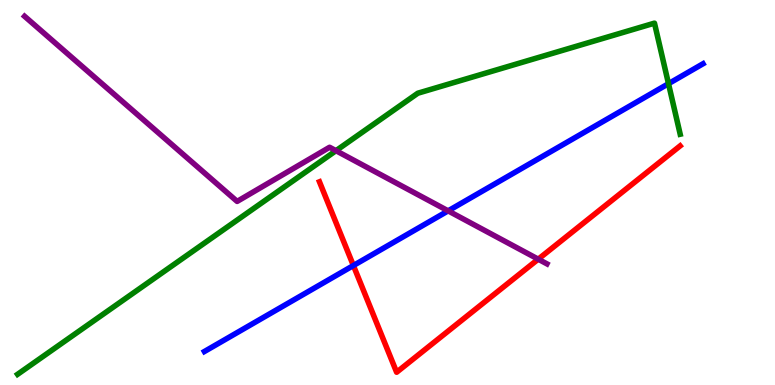[{'lines': ['blue', 'red'], 'intersections': [{'x': 4.56, 'y': 3.1}]}, {'lines': ['green', 'red'], 'intersections': []}, {'lines': ['purple', 'red'], 'intersections': [{'x': 6.94, 'y': 3.27}]}, {'lines': ['blue', 'green'], 'intersections': [{'x': 8.63, 'y': 7.83}]}, {'lines': ['blue', 'purple'], 'intersections': [{'x': 5.78, 'y': 4.52}]}, {'lines': ['green', 'purple'], 'intersections': [{'x': 4.34, 'y': 6.09}]}]